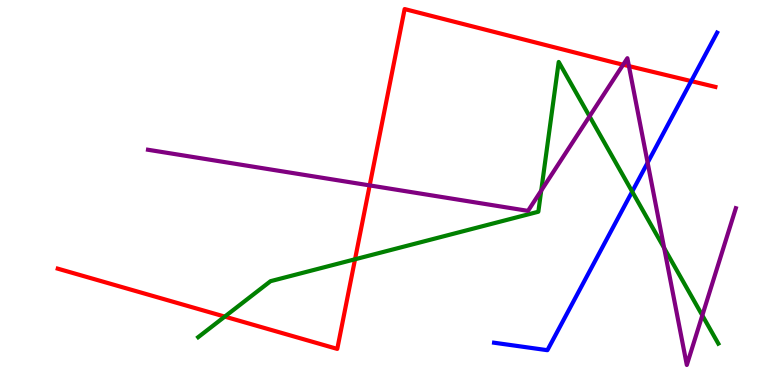[{'lines': ['blue', 'red'], 'intersections': [{'x': 8.92, 'y': 7.89}]}, {'lines': ['green', 'red'], 'intersections': [{'x': 2.9, 'y': 1.78}, {'x': 4.58, 'y': 3.27}]}, {'lines': ['purple', 'red'], 'intersections': [{'x': 4.77, 'y': 5.18}, {'x': 8.04, 'y': 8.32}, {'x': 8.12, 'y': 8.28}]}, {'lines': ['blue', 'green'], 'intersections': [{'x': 8.16, 'y': 5.02}]}, {'lines': ['blue', 'purple'], 'intersections': [{'x': 8.36, 'y': 5.77}]}, {'lines': ['green', 'purple'], 'intersections': [{'x': 6.98, 'y': 5.05}, {'x': 7.61, 'y': 6.98}, {'x': 8.57, 'y': 3.56}, {'x': 9.06, 'y': 1.81}]}]